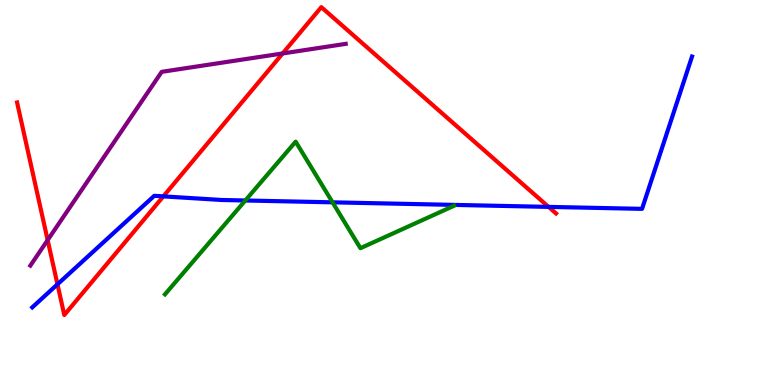[{'lines': ['blue', 'red'], 'intersections': [{'x': 0.742, 'y': 2.62}, {'x': 2.11, 'y': 4.9}, {'x': 7.08, 'y': 4.63}]}, {'lines': ['green', 'red'], 'intersections': []}, {'lines': ['purple', 'red'], 'intersections': [{'x': 0.615, 'y': 3.76}, {'x': 3.65, 'y': 8.61}]}, {'lines': ['blue', 'green'], 'intersections': [{'x': 3.17, 'y': 4.79}, {'x': 4.29, 'y': 4.74}]}, {'lines': ['blue', 'purple'], 'intersections': []}, {'lines': ['green', 'purple'], 'intersections': []}]